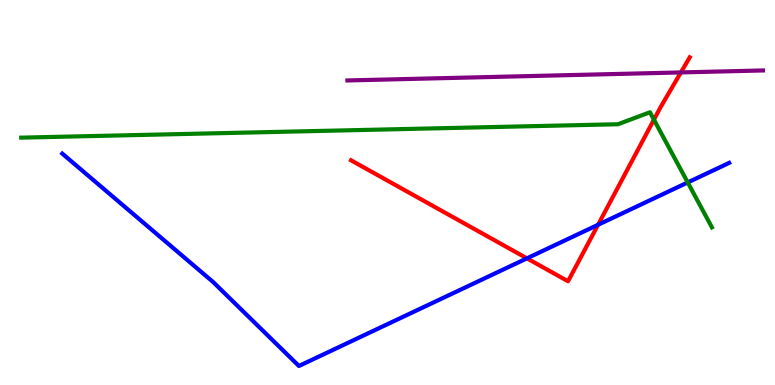[{'lines': ['blue', 'red'], 'intersections': [{'x': 6.8, 'y': 3.29}, {'x': 7.72, 'y': 4.16}]}, {'lines': ['green', 'red'], 'intersections': [{'x': 8.44, 'y': 6.89}]}, {'lines': ['purple', 'red'], 'intersections': [{'x': 8.79, 'y': 8.12}]}, {'lines': ['blue', 'green'], 'intersections': [{'x': 8.87, 'y': 5.26}]}, {'lines': ['blue', 'purple'], 'intersections': []}, {'lines': ['green', 'purple'], 'intersections': []}]